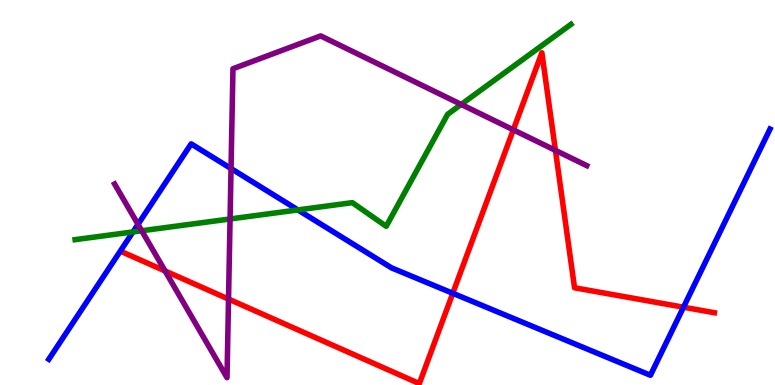[{'lines': ['blue', 'red'], 'intersections': [{'x': 5.84, 'y': 2.38}, {'x': 8.82, 'y': 2.02}]}, {'lines': ['green', 'red'], 'intersections': []}, {'lines': ['purple', 'red'], 'intersections': [{'x': 2.13, 'y': 2.96}, {'x': 2.95, 'y': 2.23}, {'x': 6.62, 'y': 6.63}, {'x': 7.17, 'y': 6.09}]}, {'lines': ['blue', 'green'], 'intersections': [{'x': 1.72, 'y': 3.98}, {'x': 3.84, 'y': 4.55}]}, {'lines': ['blue', 'purple'], 'intersections': [{'x': 1.78, 'y': 4.17}, {'x': 2.98, 'y': 5.62}]}, {'lines': ['green', 'purple'], 'intersections': [{'x': 1.83, 'y': 4.01}, {'x': 2.97, 'y': 4.31}, {'x': 5.95, 'y': 7.29}]}]